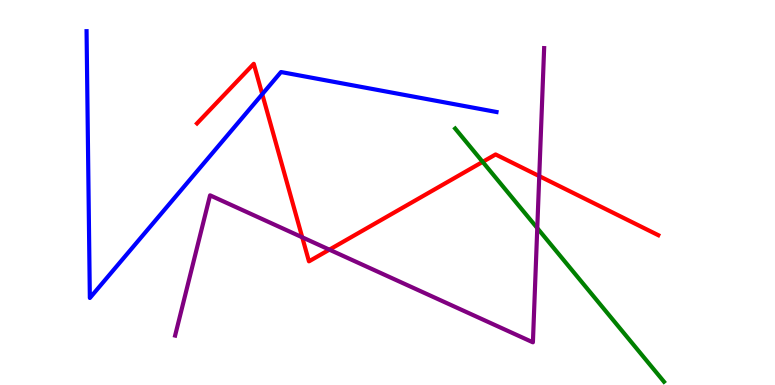[{'lines': ['blue', 'red'], 'intersections': [{'x': 3.38, 'y': 7.55}]}, {'lines': ['green', 'red'], 'intersections': [{'x': 6.23, 'y': 5.8}]}, {'lines': ['purple', 'red'], 'intersections': [{'x': 3.9, 'y': 3.84}, {'x': 4.25, 'y': 3.52}, {'x': 6.96, 'y': 5.43}]}, {'lines': ['blue', 'green'], 'intersections': []}, {'lines': ['blue', 'purple'], 'intersections': []}, {'lines': ['green', 'purple'], 'intersections': [{'x': 6.93, 'y': 4.08}]}]